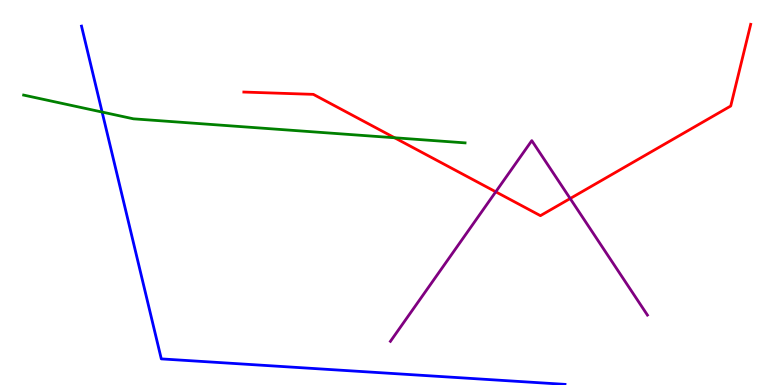[{'lines': ['blue', 'red'], 'intersections': []}, {'lines': ['green', 'red'], 'intersections': [{'x': 5.09, 'y': 6.42}]}, {'lines': ['purple', 'red'], 'intersections': [{'x': 6.4, 'y': 5.02}, {'x': 7.36, 'y': 4.84}]}, {'lines': ['blue', 'green'], 'intersections': [{'x': 1.32, 'y': 7.09}]}, {'lines': ['blue', 'purple'], 'intersections': []}, {'lines': ['green', 'purple'], 'intersections': []}]